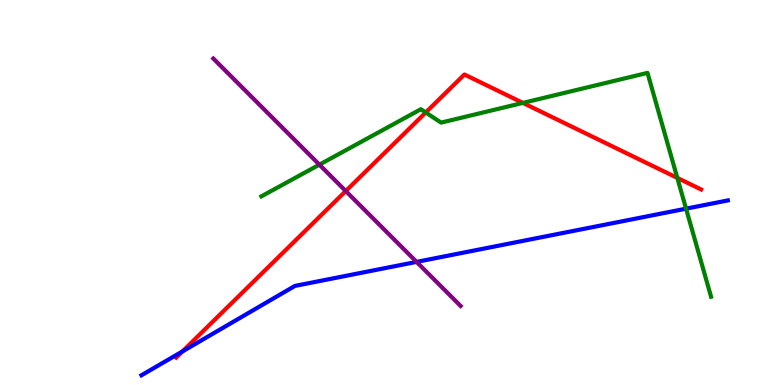[{'lines': ['blue', 'red'], 'intersections': [{'x': 2.36, 'y': 0.874}]}, {'lines': ['green', 'red'], 'intersections': [{'x': 5.49, 'y': 7.08}, {'x': 6.75, 'y': 7.33}, {'x': 8.74, 'y': 5.38}]}, {'lines': ['purple', 'red'], 'intersections': [{'x': 4.46, 'y': 5.04}]}, {'lines': ['blue', 'green'], 'intersections': [{'x': 8.85, 'y': 4.58}]}, {'lines': ['blue', 'purple'], 'intersections': [{'x': 5.38, 'y': 3.2}]}, {'lines': ['green', 'purple'], 'intersections': [{'x': 4.12, 'y': 5.72}]}]